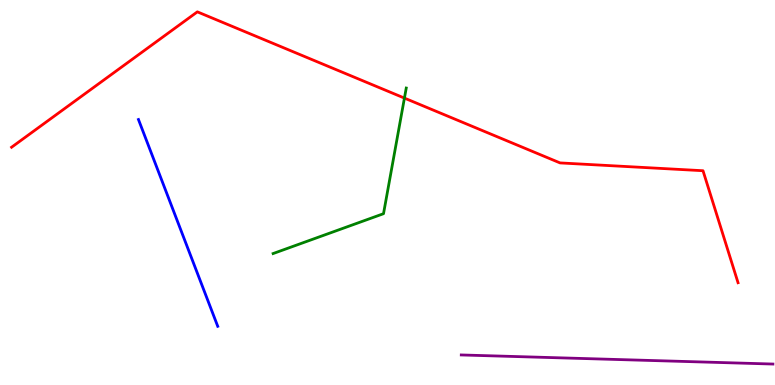[{'lines': ['blue', 'red'], 'intersections': []}, {'lines': ['green', 'red'], 'intersections': [{'x': 5.22, 'y': 7.45}]}, {'lines': ['purple', 'red'], 'intersections': []}, {'lines': ['blue', 'green'], 'intersections': []}, {'lines': ['blue', 'purple'], 'intersections': []}, {'lines': ['green', 'purple'], 'intersections': []}]